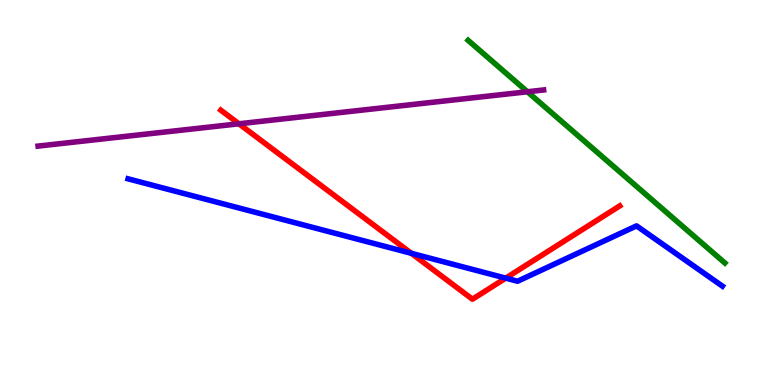[{'lines': ['blue', 'red'], 'intersections': [{'x': 5.31, 'y': 3.42}, {'x': 6.53, 'y': 2.78}]}, {'lines': ['green', 'red'], 'intersections': []}, {'lines': ['purple', 'red'], 'intersections': [{'x': 3.08, 'y': 6.78}]}, {'lines': ['blue', 'green'], 'intersections': []}, {'lines': ['blue', 'purple'], 'intersections': []}, {'lines': ['green', 'purple'], 'intersections': [{'x': 6.81, 'y': 7.62}]}]